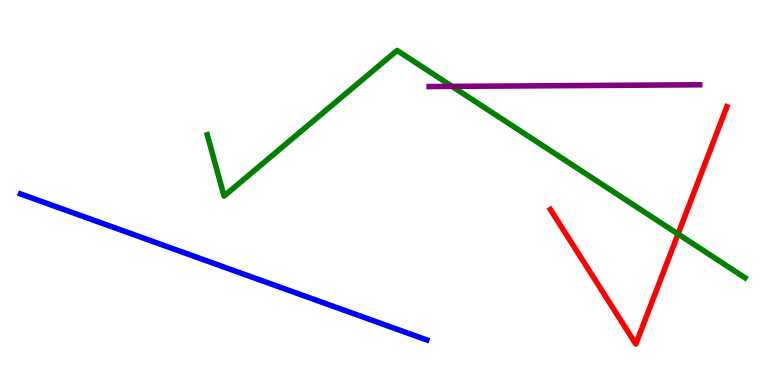[{'lines': ['blue', 'red'], 'intersections': []}, {'lines': ['green', 'red'], 'intersections': [{'x': 8.75, 'y': 3.92}]}, {'lines': ['purple', 'red'], 'intersections': []}, {'lines': ['blue', 'green'], 'intersections': []}, {'lines': ['blue', 'purple'], 'intersections': []}, {'lines': ['green', 'purple'], 'intersections': [{'x': 5.83, 'y': 7.76}]}]